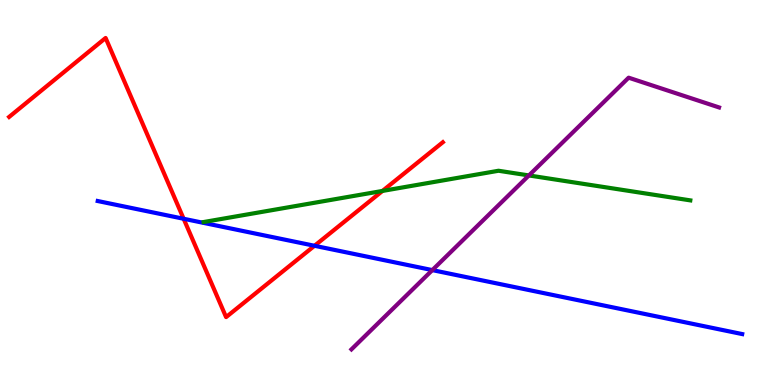[{'lines': ['blue', 'red'], 'intersections': [{'x': 2.37, 'y': 4.32}, {'x': 4.06, 'y': 3.62}]}, {'lines': ['green', 'red'], 'intersections': [{'x': 4.94, 'y': 5.04}]}, {'lines': ['purple', 'red'], 'intersections': []}, {'lines': ['blue', 'green'], 'intersections': []}, {'lines': ['blue', 'purple'], 'intersections': [{'x': 5.58, 'y': 2.98}]}, {'lines': ['green', 'purple'], 'intersections': [{'x': 6.82, 'y': 5.44}]}]